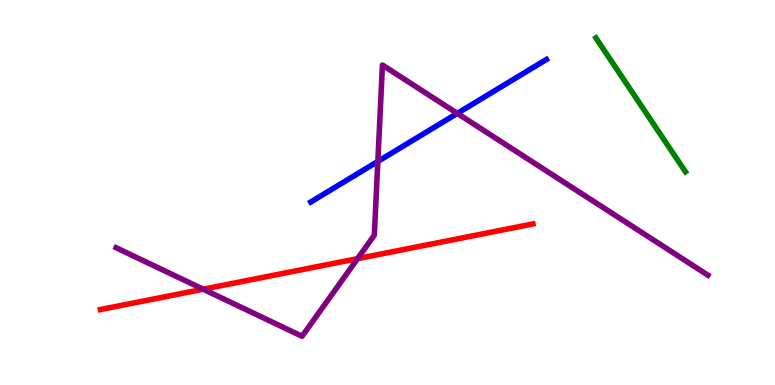[{'lines': ['blue', 'red'], 'intersections': []}, {'lines': ['green', 'red'], 'intersections': []}, {'lines': ['purple', 'red'], 'intersections': [{'x': 2.62, 'y': 2.49}, {'x': 4.61, 'y': 3.28}]}, {'lines': ['blue', 'green'], 'intersections': []}, {'lines': ['blue', 'purple'], 'intersections': [{'x': 4.88, 'y': 5.81}, {'x': 5.9, 'y': 7.05}]}, {'lines': ['green', 'purple'], 'intersections': []}]